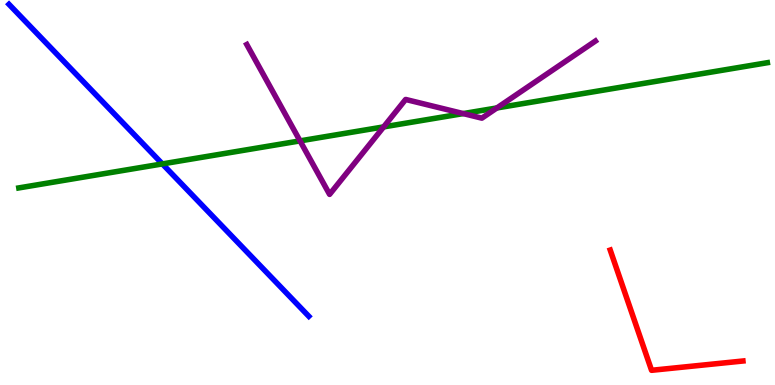[{'lines': ['blue', 'red'], 'intersections': []}, {'lines': ['green', 'red'], 'intersections': []}, {'lines': ['purple', 'red'], 'intersections': []}, {'lines': ['blue', 'green'], 'intersections': [{'x': 2.09, 'y': 5.74}]}, {'lines': ['blue', 'purple'], 'intersections': []}, {'lines': ['green', 'purple'], 'intersections': [{'x': 3.87, 'y': 6.34}, {'x': 4.95, 'y': 6.7}, {'x': 5.98, 'y': 7.05}, {'x': 6.41, 'y': 7.2}]}]